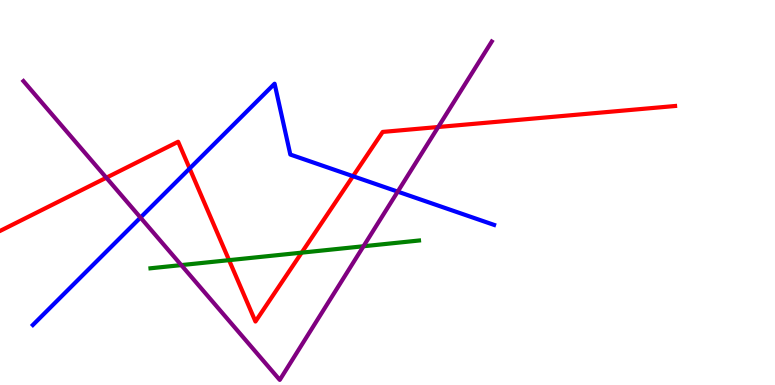[{'lines': ['blue', 'red'], 'intersections': [{'x': 2.45, 'y': 5.62}, {'x': 4.55, 'y': 5.42}]}, {'lines': ['green', 'red'], 'intersections': [{'x': 2.96, 'y': 3.24}, {'x': 3.89, 'y': 3.44}]}, {'lines': ['purple', 'red'], 'intersections': [{'x': 1.37, 'y': 5.38}, {'x': 5.65, 'y': 6.7}]}, {'lines': ['blue', 'green'], 'intersections': []}, {'lines': ['blue', 'purple'], 'intersections': [{'x': 1.81, 'y': 4.35}, {'x': 5.13, 'y': 5.02}]}, {'lines': ['green', 'purple'], 'intersections': [{'x': 2.34, 'y': 3.11}, {'x': 4.69, 'y': 3.6}]}]